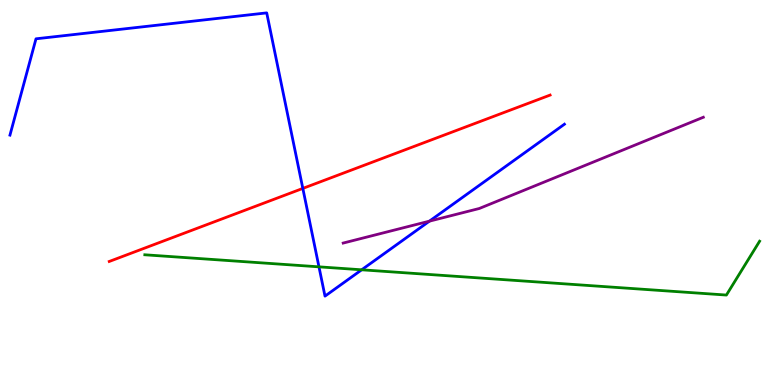[{'lines': ['blue', 'red'], 'intersections': [{'x': 3.91, 'y': 5.11}]}, {'lines': ['green', 'red'], 'intersections': []}, {'lines': ['purple', 'red'], 'intersections': []}, {'lines': ['blue', 'green'], 'intersections': [{'x': 4.12, 'y': 3.07}, {'x': 4.67, 'y': 2.99}]}, {'lines': ['blue', 'purple'], 'intersections': [{'x': 5.54, 'y': 4.26}]}, {'lines': ['green', 'purple'], 'intersections': []}]